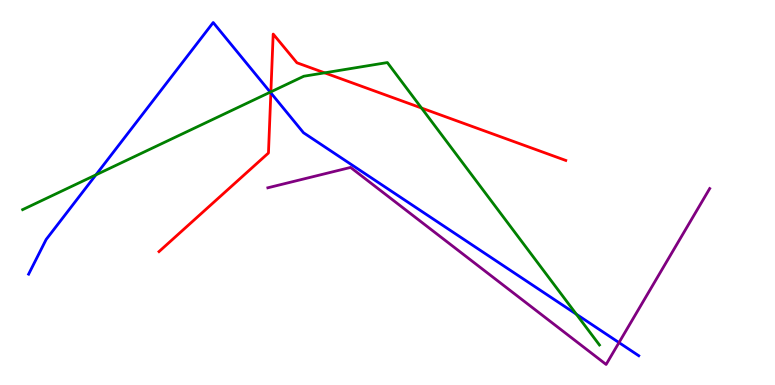[{'lines': ['blue', 'red'], 'intersections': [{'x': 3.49, 'y': 7.59}]}, {'lines': ['green', 'red'], 'intersections': [{'x': 3.5, 'y': 7.61}, {'x': 4.19, 'y': 8.11}, {'x': 5.44, 'y': 7.19}]}, {'lines': ['purple', 'red'], 'intersections': []}, {'lines': ['blue', 'green'], 'intersections': [{'x': 1.24, 'y': 5.46}, {'x': 3.49, 'y': 7.61}, {'x': 7.44, 'y': 1.84}]}, {'lines': ['blue', 'purple'], 'intersections': [{'x': 7.99, 'y': 1.1}]}, {'lines': ['green', 'purple'], 'intersections': []}]